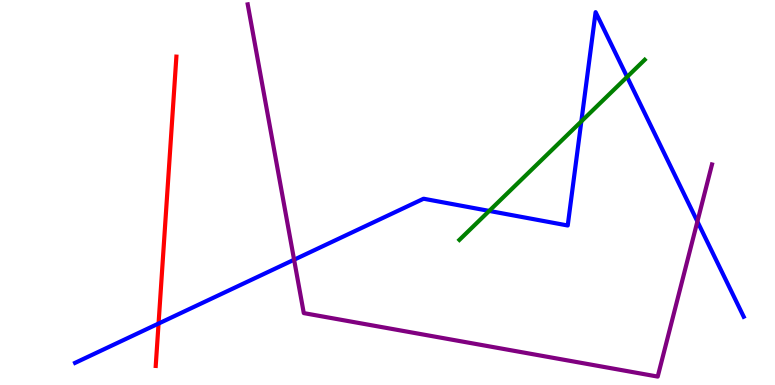[{'lines': ['blue', 'red'], 'intersections': [{'x': 2.05, 'y': 1.6}]}, {'lines': ['green', 'red'], 'intersections': []}, {'lines': ['purple', 'red'], 'intersections': []}, {'lines': ['blue', 'green'], 'intersections': [{'x': 6.31, 'y': 4.52}, {'x': 7.5, 'y': 6.85}, {'x': 8.09, 'y': 8.0}]}, {'lines': ['blue', 'purple'], 'intersections': [{'x': 3.79, 'y': 3.25}, {'x': 9.0, 'y': 4.25}]}, {'lines': ['green', 'purple'], 'intersections': []}]